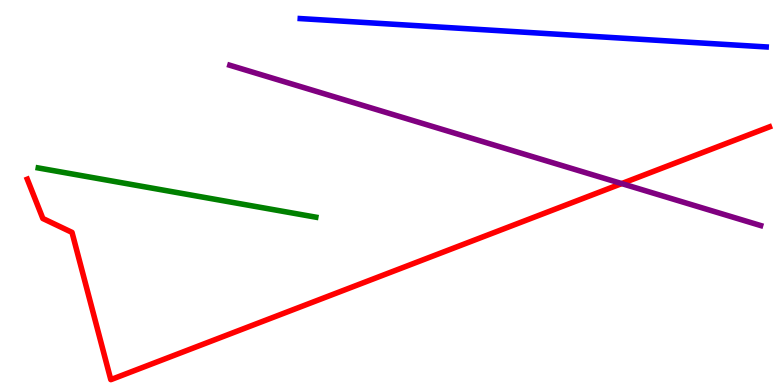[{'lines': ['blue', 'red'], 'intersections': []}, {'lines': ['green', 'red'], 'intersections': []}, {'lines': ['purple', 'red'], 'intersections': [{'x': 8.02, 'y': 5.23}]}, {'lines': ['blue', 'green'], 'intersections': []}, {'lines': ['blue', 'purple'], 'intersections': []}, {'lines': ['green', 'purple'], 'intersections': []}]